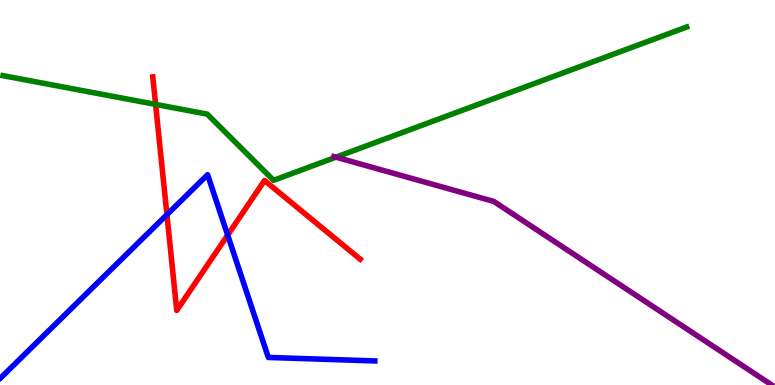[{'lines': ['blue', 'red'], 'intersections': [{'x': 2.15, 'y': 4.42}, {'x': 2.94, 'y': 3.89}]}, {'lines': ['green', 'red'], 'intersections': [{'x': 2.01, 'y': 7.29}]}, {'lines': ['purple', 'red'], 'intersections': []}, {'lines': ['blue', 'green'], 'intersections': []}, {'lines': ['blue', 'purple'], 'intersections': []}, {'lines': ['green', 'purple'], 'intersections': [{'x': 4.33, 'y': 5.92}]}]